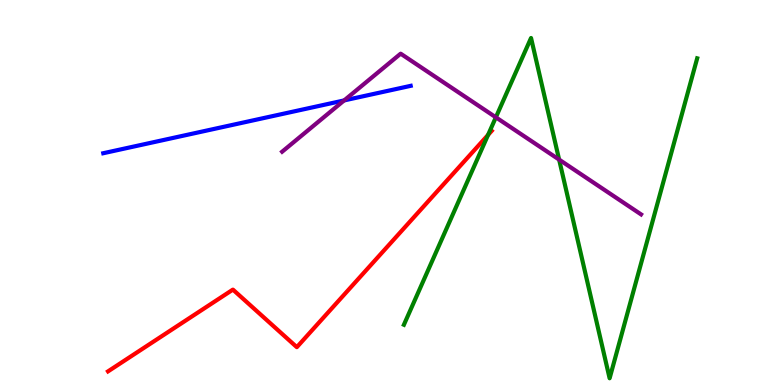[{'lines': ['blue', 'red'], 'intersections': []}, {'lines': ['green', 'red'], 'intersections': [{'x': 6.3, 'y': 6.5}]}, {'lines': ['purple', 'red'], 'intersections': []}, {'lines': ['blue', 'green'], 'intersections': []}, {'lines': ['blue', 'purple'], 'intersections': [{'x': 4.44, 'y': 7.39}]}, {'lines': ['green', 'purple'], 'intersections': [{'x': 6.4, 'y': 6.95}, {'x': 7.21, 'y': 5.85}]}]